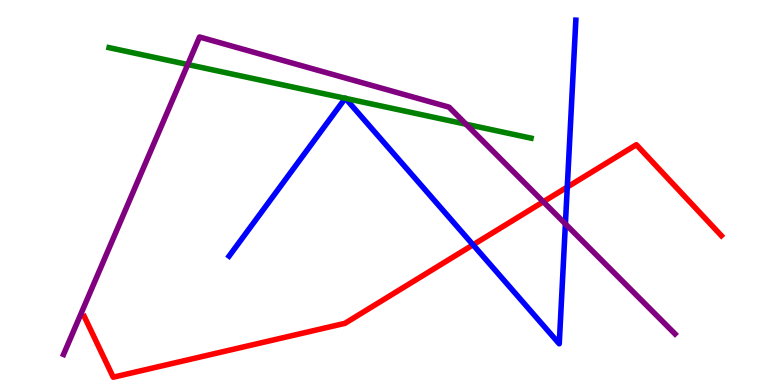[{'lines': ['blue', 'red'], 'intersections': [{'x': 6.1, 'y': 3.64}, {'x': 7.32, 'y': 5.14}]}, {'lines': ['green', 'red'], 'intersections': []}, {'lines': ['purple', 'red'], 'intersections': [{'x': 7.01, 'y': 4.76}]}, {'lines': ['blue', 'green'], 'intersections': [{'x': 4.45, 'y': 7.45}, {'x': 4.46, 'y': 7.45}]}, {'lines': ['blue', 'purple'], 'intersections': [{'x': 7.3, 'y': 4.18}]}, {'lines': ['green', 'purple'], 'intersections': [{'x': 2.42, 'y': 8.32}, {'x': 6.01, 'y': 6.77}]}]